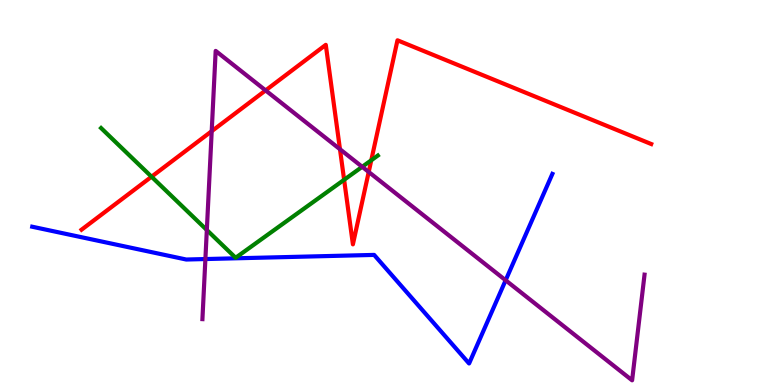[{'lines': ['blue', 'red'], 'intersections': []}, {'lines': ['green', 'red'], 'intersections': [{'x': 1.96, 'y': 5.41}, {'x': 4.44, 'y': 5.33}, {'x': 4.79, 'y': 5.84}]}, {'lines': ['purple', 'red'], 'intersections': [{'x': 2.73, 'y': 6.59}, {'x': 3.43, 'y': 7.65}, {'x': 4.39, 'y': 6.12}, {'x': 4.76, 'y': 5.53}]}, {'lines': ['blue', 'green'], 'intersections': []}, {'lines': ['blue', 'purple'], 'intersections': [{'x': 2.65, 'y': 3.27}, {'x': 6.52, 'y': 2.72}]}, {'lines': ['green', 'purple'], 'intersections': [{'x': 2.67, 'y': 4.03}, {'x': 4.67, 'y': 5.67}]}]